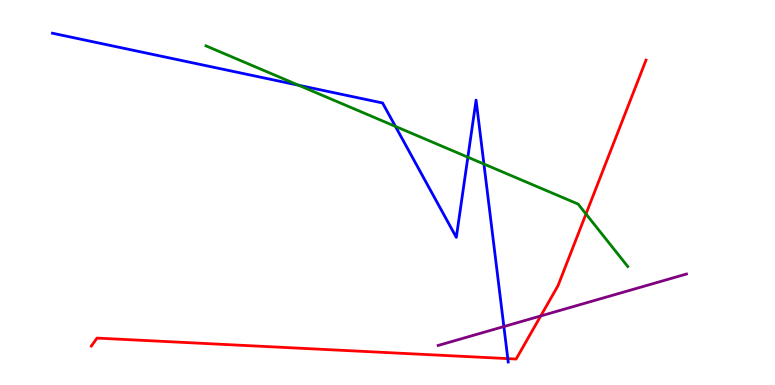[{'lines': ['blue', 'red'], 'intersections': [{'x': 6.55, 'y': 0.685}]}, {'lines': ['green', 'red'], 'intersections': [{'x': 7.56, 'y': 4.44}]}, {'lines': ['purple', 'red'], 'intersections': [{'x': 6.98, 'y': 1.79}]}, {'lines': ['blue', 'green'], 'intersections': [{'x': 3.85, 'y': 7.79}, {'x': 5.1, 'y': 6.72}, {'x': 6.04, 'y': 5.92}, {'x': 6.24, 'y': 5.74}]}, {'lines': ['blue', 'purple'], 'intersections': [{'x': 6.5, 'y': 1.52}]}, {'lines': ['green', 'purple'], 'intersections': []}]